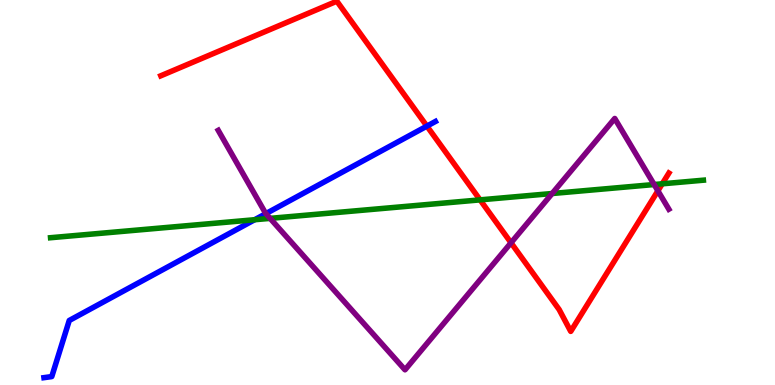[{'lines': ['blue', 'red'], 'intersections': [{'x': 5.51, 'y': 6.72}]}, {'lines': ['green', 'red'], 'intersections': [{'x': 6.19, 'y': 4.81}, {'x': 8.55, 'y': 5.23}]}, {'lines': ['purple', 'red'], 'intersections': [{'x': 6.59, 'y': 3.69}, {'x': 8.49, 'y': 5.04}]}, {'lines': ['blue', 'green'], 'intersections': [{'x': 3.29, 'y': 4.29}]}, {'lines': ['blue', 'purple'], 'intersections': [{'x': 3.43, 'y': 4.45}]}, {'lines': ['green', 'purple'], 'intersections': [{'x': 3.49, 'y': 4.33}, {'x': 7.12, 'y': 4.97}, {'x': 8.44, 'y': 5.21}]}]